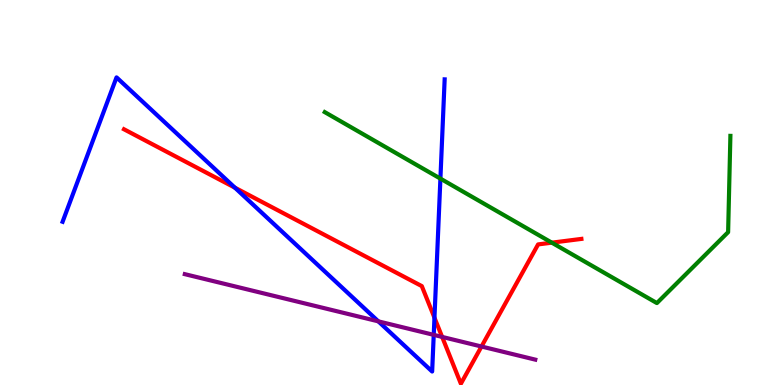[{'lines': ['blue', 'red'], 'intersections': [{'x': 3.03, 'y': 5.13}, {'x': 5.61, 'y': 1.75}]}, {'lines': ['green', 'red'], 'intersections': [{'x': 7.12, 'y': 3.7}]}, {'lines': ['purple', 'red'], 'intersections': [{'x': 5.71, 'y': 1.25}, {'x': 6.21, 'y': 1.0}]}, {'lines': ['blue', 'green'], 'intersections': [{'x': 5.68, 'y': 5.36}]}, {'lines': ['blue', 'purple'], 'intersections': [{'x': 4.88, 'y': 1.65}, {'x': 5.6, 'y': 1.3}]}, {'lines': ['green', 'purple'], 'intersections': []}]